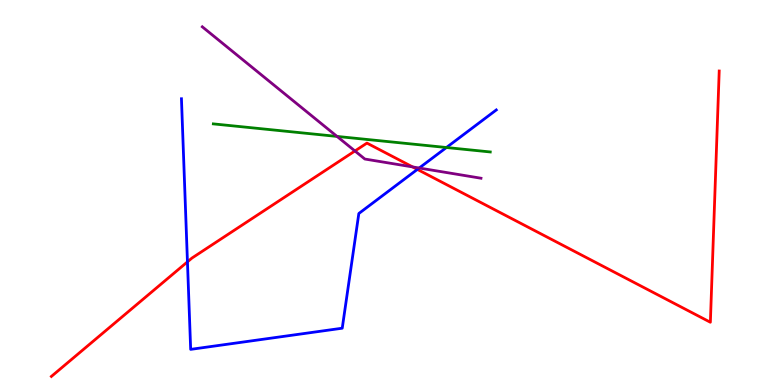[{'lines': ['blue', 'red'], 'intersections': [{'x': 2.42, 'y': 3.2}, {'x': 5.39, 'y': 5.6}]}, {'lines': ['green', 'red'], 'intersections': []}, {'lines': ['purple', 'red'], 'intersections': [{'x': 4.58, 'y': 6.08}, {'x': 5.32, 'y': 5.66}]}, {'lines': ['blue', 'green'], 'intersections': [{'x': 5.76, 'y': 6.17}]}, {'lines': ['blue', 'purple'], 'intersections': [{'x': 5.41, 'y': 5.64}]}, {'lines': ['green', 'purple'], 'intersections': [{'x': 4.35, 'y': 6.46}]}]